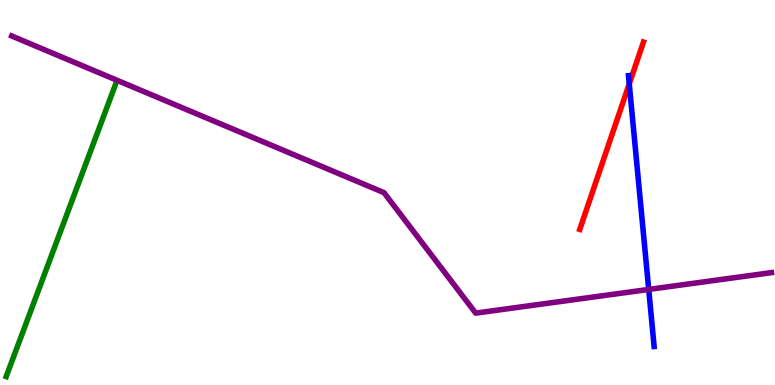[{'lines': ['blue', 'red'], 'intersections': [{'x': 8.12, 'y': 7.82}]}, {'lines': ['green', 'red'], 'intersections': []}, {'lines': ['purple', 'red'], 'intersections': []}, {'lines': ['blue', 'green'], 'intersections': []}, {'lines': ['blue', 'purple'], 'intersections': [{'x': 8.37, 'y': 2.48}]}, {'lines': ['green', 'purple'], 'intersections': []}]